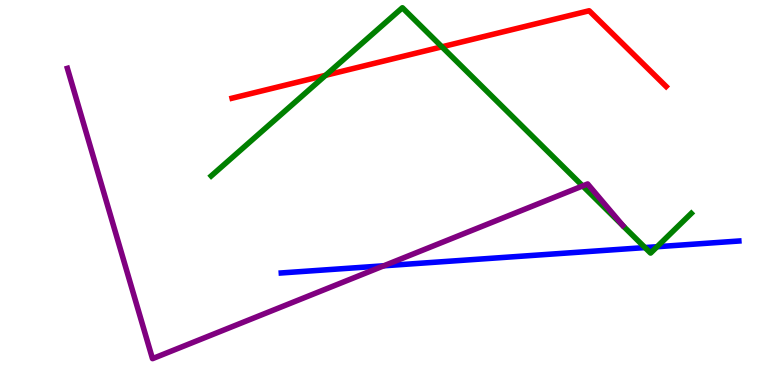[{'lines': ['blue', 'red'], 'intersections': []}, {'lines': ['green', 'red'], 'intersections': [{'x': 4.2, 'y': 8.04}, {'x': 5.7, 'y': 8.78}]}, {'lines': ['purple', 'red'], 'intersections': []}, {'lines': ['blue', 'green'], 'intersections': [{'x': 8.32, 'y': 3.57}, {'x': 8.48, 'y': 3.59}]}, {'lines': ['blue', 'purple'], 'intersections': [{'x': 4.95, 'y': 3.1}]}, {'lines': ['green', 'purple'], 'intersections': [{'x': 7.52, 'y': 5.17}]}]